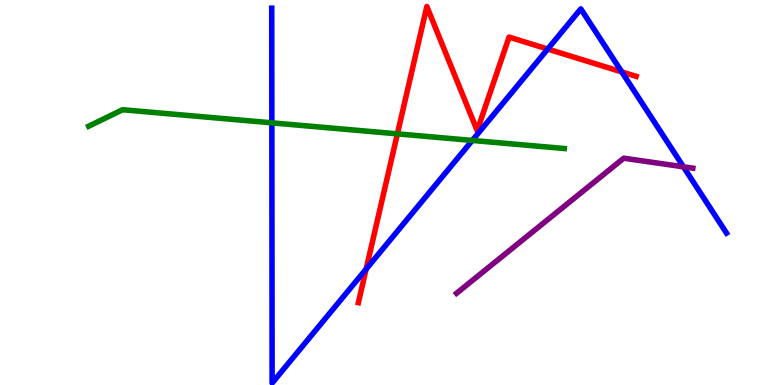[{'lines': ['blue', 'red'], 'intersections': [{'x': 4.72, 'y': 3.01}, {'x': 7.07, 'y': 8.73}, {'x': 8.02, 'y': 8.13}]}, {'lines': ['green', 'red'], 'intersections': [{'x': 5.13, 'y': 6.52}]}, {'lines': ['purple', 'red'], 'intersections': []}, {'lines': ['blue', 'green'], 'intersections': [{'x': 3.51, 'y': 6.81}, {'x': 6.09, 'y': 6.35}]}, {'lines': ['blue', 'purple'], 'intersections': [{'x': 8.82, 'y': 5.67}]}, {'lines': ['green', 'purple'], 'intersections': []}]